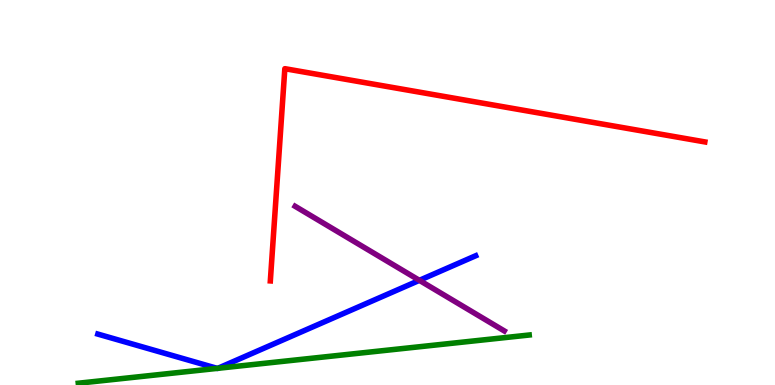[{'lines': ['blue', 'red'], 'intersections': []}, {'lines': ['green', 'red'], 'intersections': []}, {'lines': ['purple', 'red'], 'intersections': []}, {'lines': ['blue', 'green'], 'intersections': [{'x': 2.8, 'y': 0.432}, {'x': 2.81, 'y': 0.434}]}, {'lines': ['blue', 'purple'], 'intersections': [{'x': 5.41, 'y': 2.72}]}, {'lines': ['green', 'purple'], 'intersections': []}]